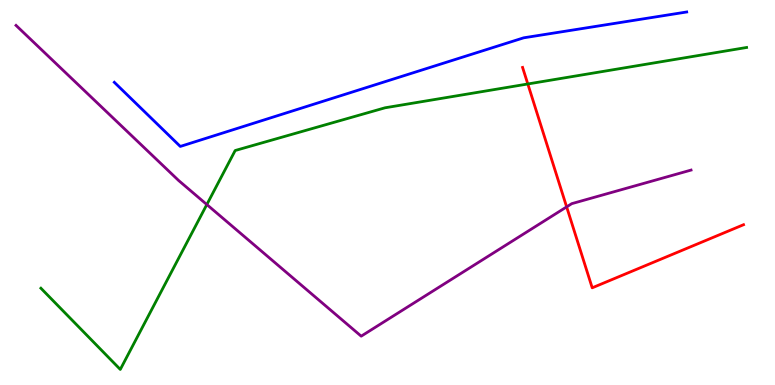[{'lines': ['blue', 'red'], 'intersections': []}, {'lines': ['green', 'red'], 'intersections': [{'x': 6.81, 'y': 7.82}]}, {'lines': ['purple', 'red'], 'intersections': [{'x': 7.31, 'y': 4.63}]}, {'lines': ['blue', 'green'], 'intersections': []}, {'lines': ['blue', 'purple'], 'intersections': []}, {'lines': ['green', 'purple'], 'intersections': [{'x': 2.67, 'y': 4.69}]}]